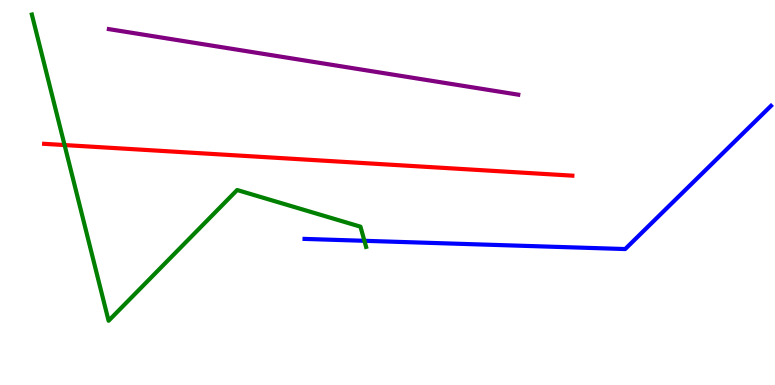[{'lines': ['blue', 'red'], 'intersections': []}, {'lines': ['green', 'red'], 'intersections': [{'x': 0.833, 'y': 6.23}]}, {'lines': ['purple', 'red'], 'intersections': []}, {'lines': ['blue', 'green'], 'intersections': [{'x': 4.7, 'y': 3.75}]}, {'lines': ['blue', 'purple'], 'intersections': []}, {'lines': ['green', 'purple'], 'intersections': []}]